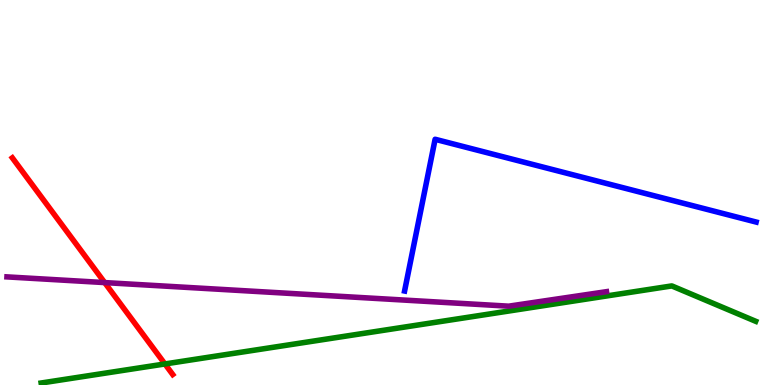[{'lines': ['blue', 'red'], 'intersections': []}, {'lines': ['green', 'red'], 'intersections': [{'x': 2.13, 'y': 0.547}]}, {'lines': ['purple', 'red'], 'intersections': [{'x': 1.35, 'y': 2.66}]}, {'lines': ['blue', 'green'], 'intersections': []}, {'lines': ['blue', 'purple'], 'intersections': []}, {'lines': ['green', 'purple'], 'intersections': []}]